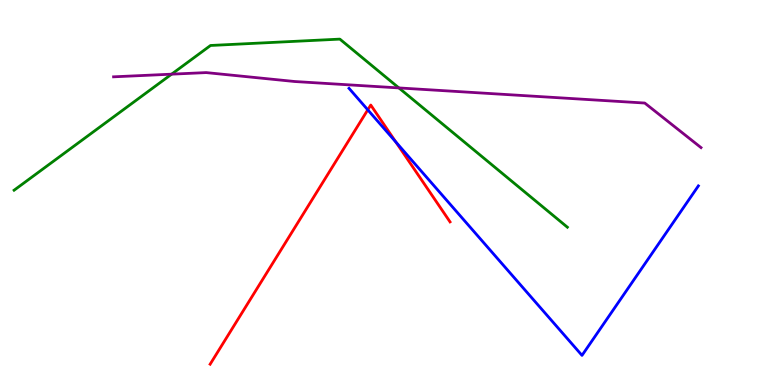[{'lines': ['blue', 'red'], 'intersections': [{'x': 4.75, 'y': 7.15}, {'x': 5.11, 'y': 6.31}]}, {'lines': ['green', 'red'], 'intersections': []}, {'lines': ['purple', 'red'], 'intersections': []}, {'lines': ['blue', 'green'], 'intersections': []}, {'lines': ['blue', 'purple'], 'intersections': []}, {'lines': ['green', 'purple'], 'intersections': [{'x': 2.21, 'y': 8.07}, {'x': 5.15, 'y': 7.72}]}]